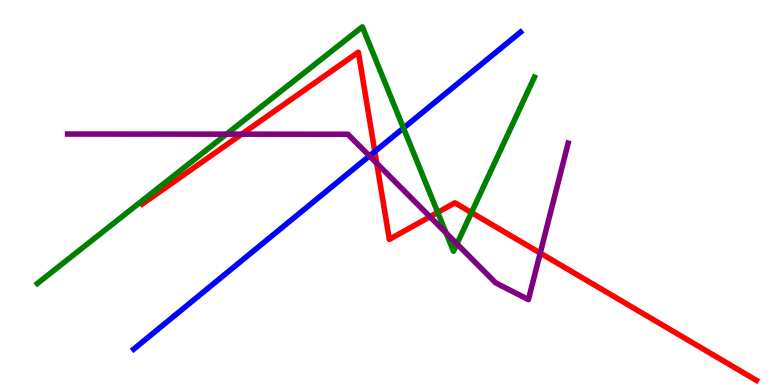[{'lines': ['blue', 'red'], 'intersections': [{'x': 4.84, 'y': 6.06}]}, {'lines': ['green', 'red'], 'intersections': [{'x': 5.65, 'y': 4.48}, {'x': 6.08, 'y': 4.48}]}, {'lines': ['purple', 'red'], 'intersections': [{'x': 3.12, 'y': 6.52}, {'x': 4.86, 'y': 5.76}, {'x': 5.55, 'y': 4.37}, {'x': 6.97, 'y': 3.43}]}, {'lines': ['blue', 'green'], 'intersections': [{'x': 5.21, 'y': 6.67}]}, {'lines': ['blue', 'purple'], 'intersections': [{'x': 4.77, 'y': 5.95}]}, {'lines': ['green', 'purple'], 'intersections': [{'x': 2.92, 'y': 6.52}, {'x': 5.76, 'y': 3.95}, {'x': 5.9, 'y': 3.66}]}]